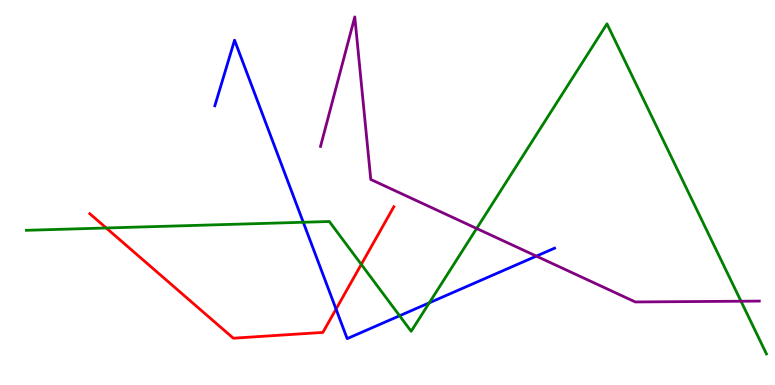[{'lines': ['blue', 'red'], 'intersections': [{'x': 4.34, 'y': 1.97}]}, {'lines': ['green', 'red'], 'intersections': [{'x': 1.37, 'y': 4.08}, {'x': 4.66, 'y': 3.13}]}, {'lines': ['purple', 'red'], 'intersections': []}, {'lines': ['blue', 'green'], 'intersections': [{'x': 3.91, 'y': 4.23}, {'x': 5.16, 'y': 1.8}, {'x': 5.54, 'y': 2.13}]}, {'lines': ['blue', 'purple'], 'intersections': [{'x': 6.92, 'y': 3.35}]}, {'lines': ['green', 'purple'], 'intersections': [{'x': 6.15, 'y': 4.07}, {'x': 9.56, 'y': 2.18}]}]